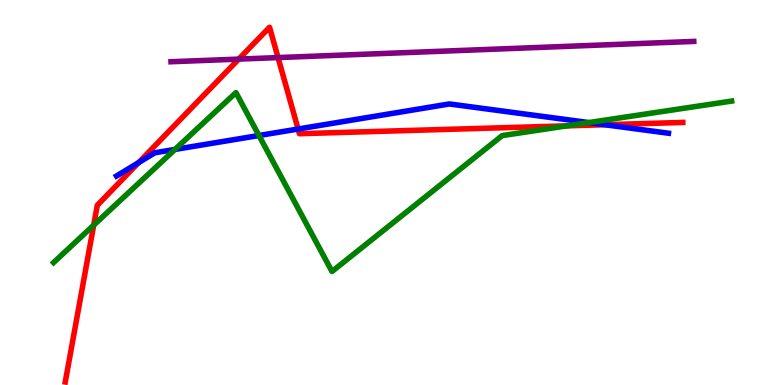[{'lines': ['blue', 'red'], 'intersections': [{'x': 1.79, 'y': 5.78}, {'x': 3.85, 'y': 6.65}, {'x': 7.81, 'y': 6.76}]}, {'lines': ['green', 'red'], 'intersections': [{'x': 1.21, 'y': 4.15}, {'x': 7.32, 'y': 6.73}]}, {'lines': ['purple', 'red'], 'intersections': [{'x': 3.08, 'y': 8.46}, {'x': 3.59, 'y': 8.5}]}, {'lines': ['blue', 'green'], 'intersections': [{'x': 2.26, 'y': 6.12}, {'x': 3.34, 'y': 6.48}, {'x': 7.6, 'y': 6.82}]}, {'lines': ['blue', 'purple'], 'intersections': []}, {'lines': ['green', 'purple'], 'intersections': []}]